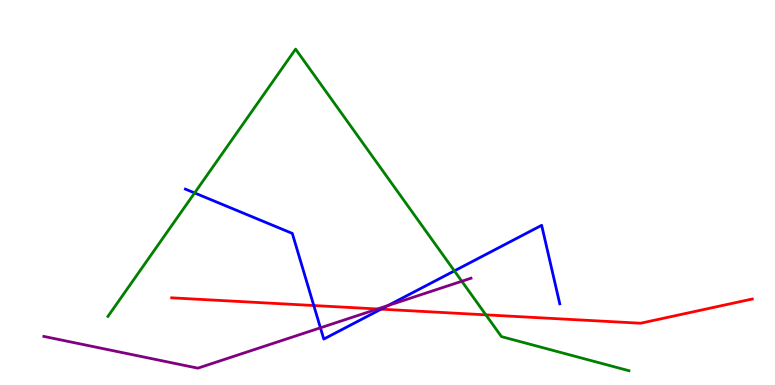[{'lines': ['blue', 'red'], 'intersections': [{'x': 4.05, 'y': 2.06}, {'x': 4.92, 'y': 1.97}]}, {'lines': ['green', 'red'], 'intersections': [{'x': 6.27, 'y': 1.82}]}, {'lines': ['purple', 'red'], 'intersections': [{'x': 4.87, 'y': 1.97}]}, {'lines': ['blue', 'green'], 'intersections': [{'x': 2.51, 'y': 4.99}, {'x': 5.86, 'y': 2.96}]}, {'lines': ['blue', 'purple'], 'intersections': [{'x': 4.13, 'y': 1.49}, {'x': 5.01, 'y': 2.06}]}, {'lines': ['green', 'purple'], 'intersections': [{'x': 5.96, 'y': 2.69}]}]